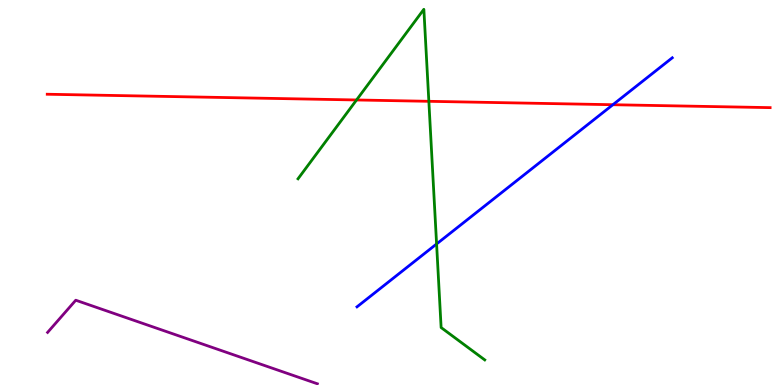[{'lines': ['blue', 'red'], 'intersections': [{'x': 7.91, 'y': 7.28}]}, {'lines': ['green', 'red'], 'intersections': [{'x': 4.6, 'y': 7.4}, {'x': 5.53, 'y': 7.37}]}, {'lines': ['purple', 'red'], 'intersections': []}, {'lines': ['blue', 'green'], 'intersections': [{'x': 5.63, 'y': 3.66}]}, {'lines': ['blue', 'purple'], 'intersections': []}, {'lines': ['green', 'purple'], 'intersections': []}]